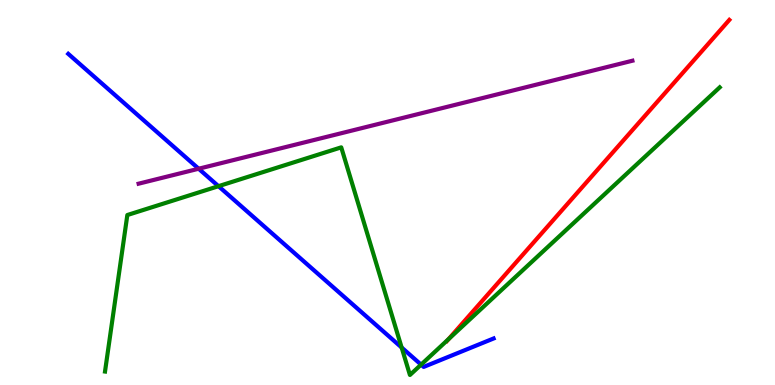[{'lines': ['blue', 'red'], 'intersections': []}, {'lines': ['green', 'red'], 'intersections': [{'x': 5.79, 'y': 1.19}]}, {'lines': ['purple', 'red'], 'intersections': []}, {'lines': ['blue', 'green'], 'intersections': [{'x': 2.82, 'y': 5.16}, {'x': 5.18, 'y': 0.974}, {'x': 5.43, 'y': 0.529}]}, {'lines': ['blue', 'purple'], 'intersections': [{'x': 2.56, 'y': 5.62}]}, {'lines': ['green', 'purple'], 'intersections': []}]